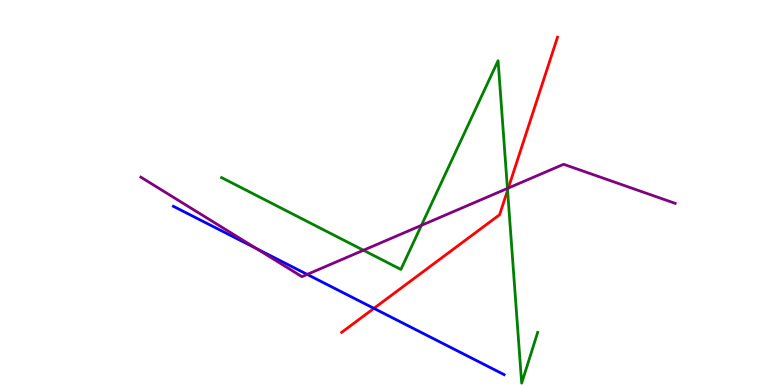[{'lines': ['blue', 'red'], 'intersections': [{'x': 4.82, 'y': 1.99}]}, {'lines': ['green', 'red'], 'intersections': [{'x': 6.55, 'y': 5.06}]}, {'lines': ['purple', 'red'], 'intersections': [{'x': 6.56, 'y': 5.12}]}, {'lines': ['blue', 'green'], 'intersections': []}, {'lines': ['blue', 'purple'], 'intersections': [{'x': 3.31, 'y': 3.54}, {'x': 3.96, 'y': 2.87}]}, {'lines': ['green', 'purple'], 'intersections': [{'x': 4.69, 'y': 3.5}, {'x': 5.44, 'y': 4.15}, {'x': 6.55, 'y': 5.11}]}]